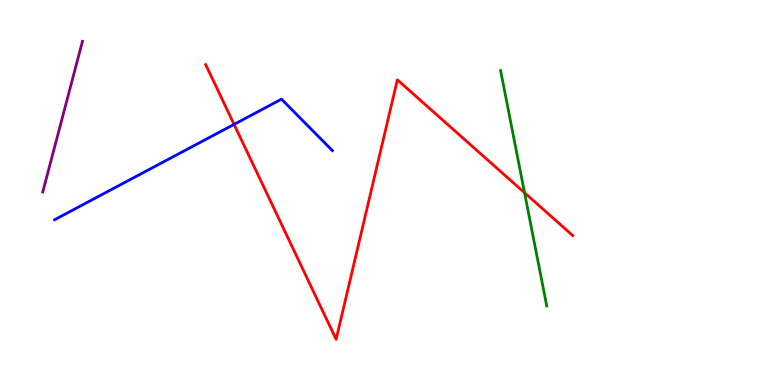[{'lines': ['blue', 'red'], 'intersections': [{'x': 3.02, 'y': 6.77}]}, {'lines': ['green', 'red'], 'intersections': [{'x': 6.77, 'y': 4.99}]}, {'lines': ['purple', 'red'], 'intersections': []}, {'lines': ['blue', 'green'], 'intersections': []}, {'lines': ['blue', 'purple'], 'intersections': []}, {'lines': ['green', 'purple'], 'intersections': []}]